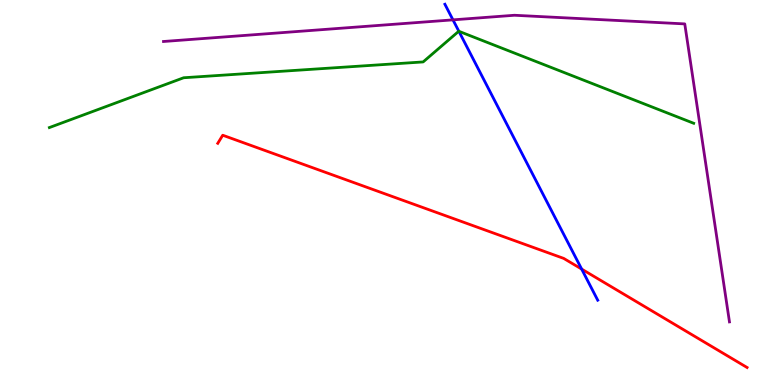[{'lines': ['blue', 'red'], 'intersections': [{'x': 7.51, 'y': 3.01}]}, {'lines': ['green', 'red'], 'intersections': []}, {'lines': ['purple', 'red'], 'intersections': []}, {'lines': ['blue', 'green'], 'intersections': [{'x': 5.92, 'y': 9.19}]}, {'lines': ['blue', 'purple'], 'intersections': [{'x': 5.84, 'y': 9.48}]}, {'lines': ['green', 'purple'], 'intersections': []}]